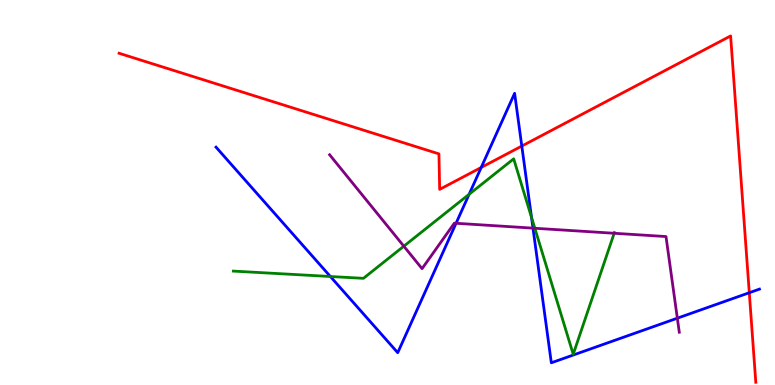[{'lines': ['blue', 'red'], 'intersections': [{'x': 6.21, 'y': 5.65}, {'x': 6.73, 'y': 6.21}, {'x': 9.67, 'y': 2.4}]}, {'lines': ['green', 'red'], 'intersections': []}, {'lines': ['purple', 'red'], 'intersections': []}, {'lines': ['blue', 'green'], 'intersections': [{'x': 4.26, 'y': 2.82}, {'x': 6.05, 'y': 4.95}, {'x': 6.86, 'y': 4.35}]}, {'lines': ['blue', 'purple'], 'intersections': [{'x': 5.88, 'y': 4.2}, {'x': 6.88, 'y': 4.07}, {'x': 8.74, 'y': 1.74}]}, {'lines': ['green', 'purple'], 'intersections': [{'x': 5.21, 'y': 3.61}, {'x': 6.9, 'y': 4.07}, {'x': 7.92, 'y': 3.94}]}]